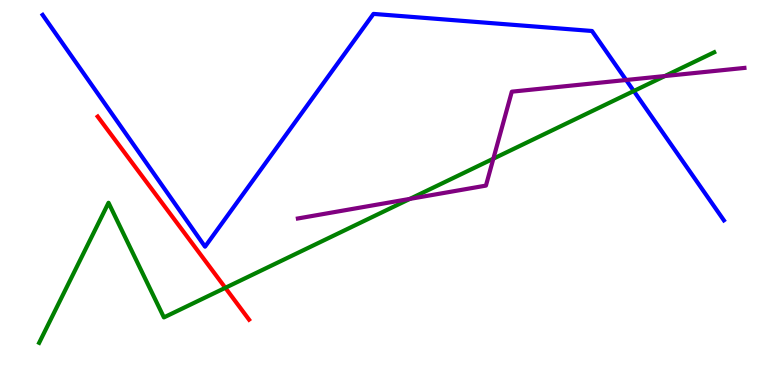[{'lines': ['blue', 'red'], 'intersections': []}, {'lines': ['green', 'red'], 'intersections': [{'x': 2.91, 'y': 2.52}]}, {'lines': ['purple', 'red'], 'intersections': []}, {'lines': ['blue', 'green'], 'intersections': [{'x': 8.18, 'y': 7.64}]}, {'lines': ['blue', 'purple'], 'intersections': [{'x': 8.08, 'y': 7.92}]}, {'lines': ['green', 'purple'], 'intersections': [{'x': 5.29, 'y': 4.83}, {'x': 6.37, 'y': 5.88}, {'x': 8.58, 'y': 8.02}]}]